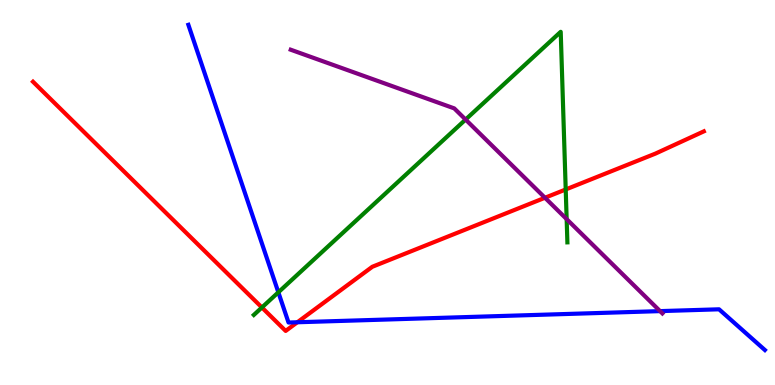[{'lines': ['blue', 'red'], 'intersections': [{'x': 3.84, 'y': 1.63}]}, {'lines': ['green', 'red'], 'intersections': [{'x': 3.38, 'y': 2.01}, {'x': 7.3, 'y': 5.08}]}, {'lines': ['purple', 'red'], 'intersections': [{'x': 7.03, 'y': 4.86}]}, {'lines': ['blue', 'green'], 'intersections': [{'x': 3.59, 'y': 2.41}]}, {'lines': ['blue', 'purple'], 'intersections': [{'x': 8.52, 'y': 1.92}]}, {'lines': ['green', 'purple'], 'intersections': [{'x': 6.01, 'y': 6.89}, {'x': 7.31, 'y': 4.31}]}]